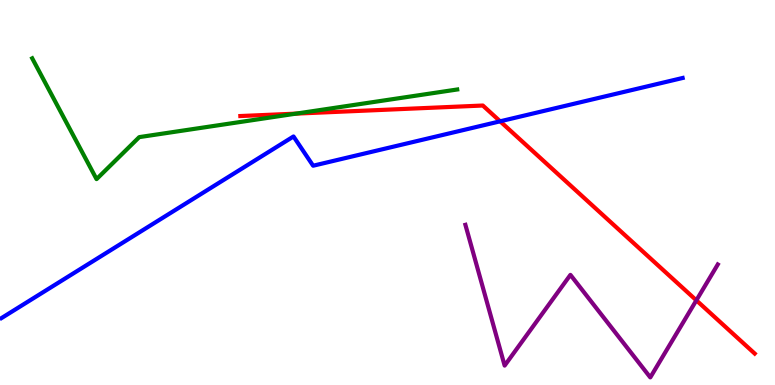[{'lines': ['blue', 'red'], 'intersections': [{'x': 6.45, 'y': 6.85}]}, {'lines': ['green', 'red'], 'intersections': [{'x': 3.82, 'y': 7.05}]}, {'lines': ['purple', 'red'], 'intersections': [{'x': 8.99, 'y': 2.2}]}, {'lines': ['blue', 'green'], 'intersections': []}, {'lines': ['blue', 'purple'], 'intersections': []}, {'lines': ['green', 'purple'], 'intersections': []}]